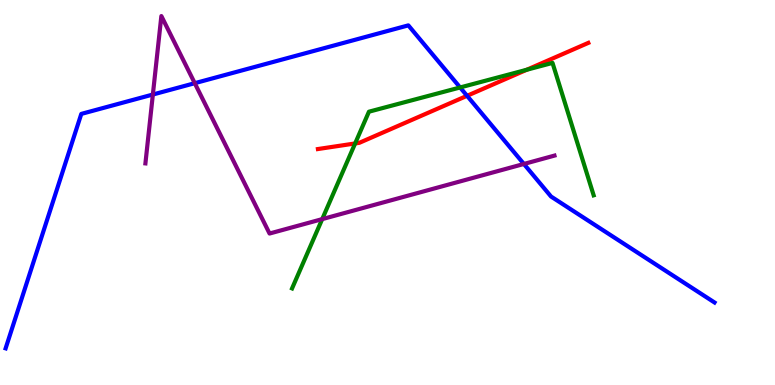[{'lines': ['blue', 'red'], 'intersections': [{'x': 6.03, 'y': 7.51}]}, {'lines': ['green', 'red'], 'intersections': [{'x': 4.58, 'y': 6.27}, {'x': 6.8, 'y': 8.19}]}, {'lines': ['purple', 'red'], 'intersections': []}, {'lines': ['blue', 'green'], 'intersections': [{'x': 5.94, 'y': 7.73}]}, {'lines': ['blue', 'purple'], 'intersections': [{'x': 1.97, 'y': 7.54}, {'x': 2.51, 'y': 7.84}, {'x': 6.76, 'y': 5.74}]}, {'lines': ['green', 'purple'], 'intersections': [{'x': 4.16, 'y': 4.31}]}]